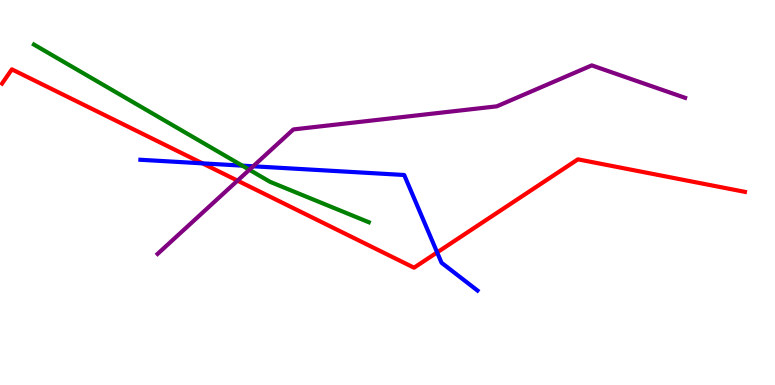[{'lines': ['blue', 'red'], 'intersections': [{'x': 2.61, 'y': 5.76}, {'x': 5.64, 'y': 3.44}]}, {'lines': ['green', 'red'], 'intersections': []}, {'lines': ['purple', 'red'], 'intersections': [{'x': 3.06, 'y': 5.31}]}, {'lines': ['blue', 'green'], 'intersections': [{'x': 3.13, 'y': 5.7}]}, {'lines': ['blue', 'purple'], 'intersections': [{'x': 3.27, 'y': 5.68}]}, {'lines': ['green', 'purple'], 'intersections': [{'x': 3.22, 'y': 5.59}]}]